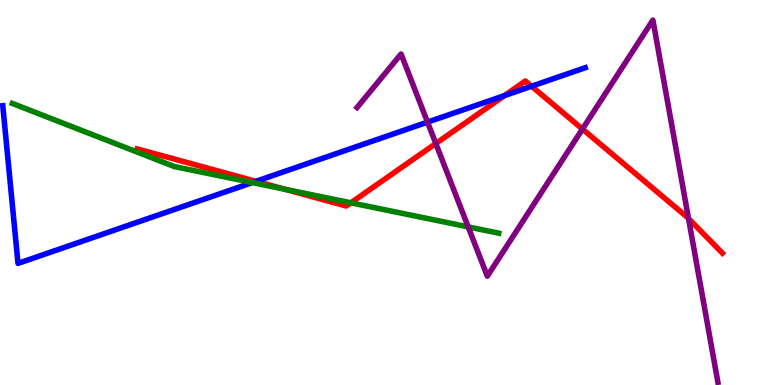[{'lines': ['blue', 'red'], 'intersections': [{'x': 3.3, 'y': 5.29}, {'x': 6.51, 'y': 7.52}, {'x': 6.86, 'y': 7.76}]}, {'lines': ['green', 'red'], 'intersections': [{'x': 3.67, 'y': 5.09}, {'x': 4.53, 'y': 4.73}]}, {'lines': ['purple', 'red'], 'intersections': [{'x': 5.62, 'y': 6.27}, {'x': 7.52, 'y': 6.65}, {'x': 8.88, 'y': 4.32}]}, {'lines': ['blue', 'green'], 'intersections': [{'x': 3.26, 'y': 5.26}]}, {'lines': ['blue', 'purple'], 'intersections': [{'x': 5.52, 'y': 6.83}]}, {'lines': ['green', 'purple'], 'intersections': [{'x': 6.04, 'y': 4.11}]}]